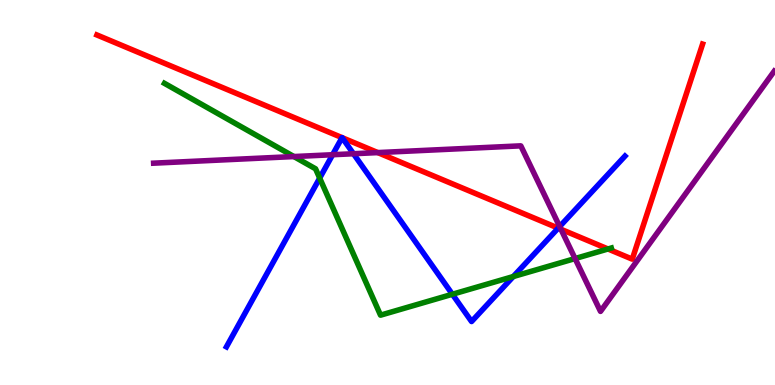[{'lines': ['blue', 'red'], 'intersections': [{'x': 4.41, 'y': 6.43}, {'x': 4.41, 'y': 6.42}, {'x': 7.2, 'y': 4.07}]}, {'lines': ['green', 'red'], 'intersections': [{'x': 7.85, 'y': 3.53}]}, {'lines': ['purple', 'red'], 'intersections': [{'x': 4.87, 'y': 6.04}, {'x': 7.24, 'y': 4.04}]}, {'lines': ['blue', 'green'], 'intersections': [{'x': 4.12, 'y': 5.37}, {'x': 5.84, 'y': 2.36}, {'x': 6.62, 'y': 2.82}]}, {'lines': ['blue', 'purple'], 'intersections': [{'x': 4.29, 'y': 5.98}, {'x': 4.56, 'y': 6.01}, {'x': 7.22, 'y': 4.12}]}, {'lines': ['green', 'purple'], 'intersections': [{'x': 3.79, 'y': 5.93}, {'x': 7.42, 'y': 3.28}]}]